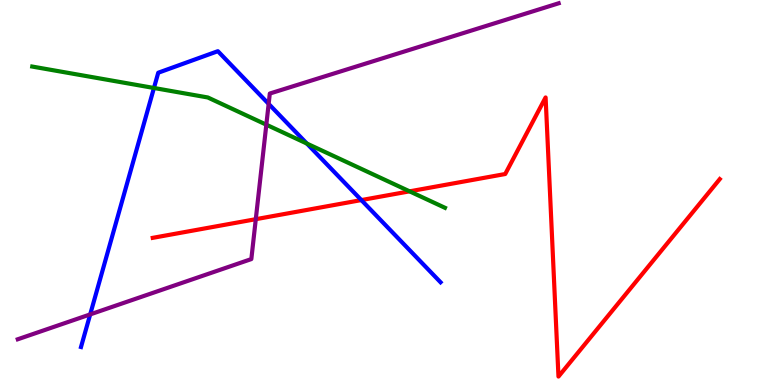[{'lines': ['blue', 'red'], 'intersections': [{'x': 4.66, 'y': 4.8}]}, {'lines': ['green', 'red'], 'intersections': [{'x': 5.28, 'y': 5.03}]}, {'lines': ['purple', 'red'], 'intersections': [{'x': 3.3, 'y': 4.31}]}, {'lines': ['blue', 'green'], 'intersections': [{'x': 1.99, 'y': 7.71}, {'x': 3.96, 'y': 6.27}]}, {'lines': ['blue', 'purple'], 'intersections': [{'x': 1.16, 'y': 1.83}, {'x': 3.47, 'y': 7.3}]}, {'lines': ['green', 'purple'], 'intersections': [{'x': 3.44, 'y': 6.76}]}]